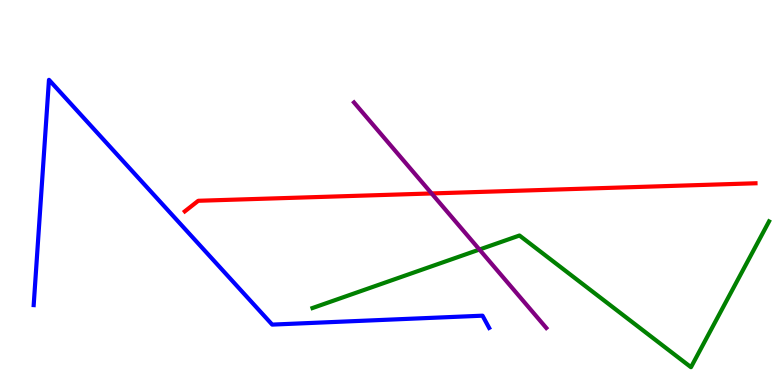[{'lines': ['blue', 'red'], 'intersections': []}, {'lines': ['green', 'red'], 'intersections': []}, {'lines': ['purple', 'red'], 'intersections': [{'x': 5.57, 'y': 4.98}]}, {'lines': ['blue', 'green'], 'intersections': []}, {'lines': ['blue', 'purple'], 'intersections': []}, {'lines': ['green', 'purple'], 'intersections': [{'x': 6.19, 'y': 3.52}]}]